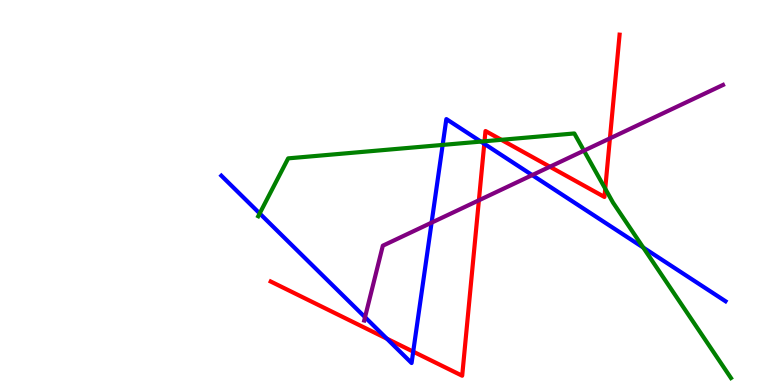[{'lines': ['blue', 'red'], 'intersections': [{'x': 4.99, 'y': 1.2}, {'x': 5.33, 'y': 0.867}, {'x': 6.25, 'y': 6.26}]}, {'lines': ['green', 'red'], 'intersections': [{'x': 6.25, 'y': 6.33}, {'x': 6.47, 'y': 6.37}, {'x': 7.81, 'y': 5.1}]}, {'lines': ['purple', 'red'], 'intersections': [{'x': 6.18, 'y': 4.8}, {'x': 7.1, 'y': 5.67}, {'x': 7.87, 'y': 6.41}]}, {'lines': ['blue', 'green'], 'intersections': [{'x': 3.35, 'y': 4.46}, {'x': 5.71, 'y': 6.24}, {'x': 6.2, 'y': 6.32}, {'x': 8.3, 'y': 3.57}]}, {'lines': ['blue', 'purple'], 'intersections': [{'x': 4.71, 'y': 1.76}, {'x': 5.57, 'y': 4.22}, {'x': 6.87, 'y': 5.45}]}, {'lines': ['green', 'purple'], 'intersections': [{'x': 7.53, 'y': 6.09}]}]